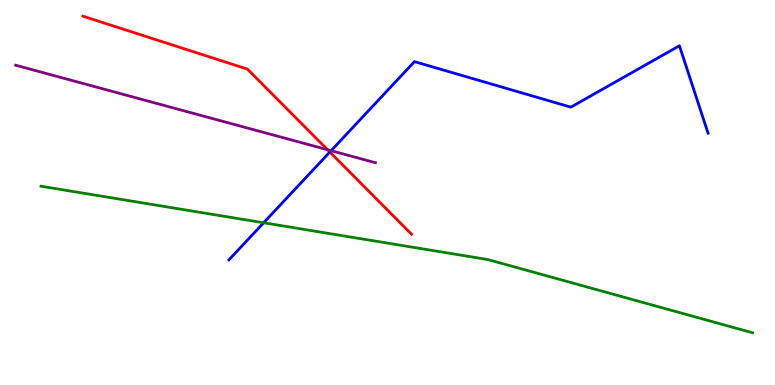[{'lines': ['blue', 'red'], 'intersections': [{'x': 4.26, 'y': 6.05}]}, {'lines': ['green', 'red'], 'intersections': []}, {'lines': ['purple', 'red'], 'intersections': [{'x': 4.23, 'y': 6.11}]}, {'lines': ['blue', 'green'], 'intersections': [{'x': 3.4, 'y': 4.21}]}, {'lines': ['blue', 'purple'], 'intersections': [{'x': 4.27, 'y': 6.09}]}, {'lines': ['green', 'purple'], 'intersections': []}]